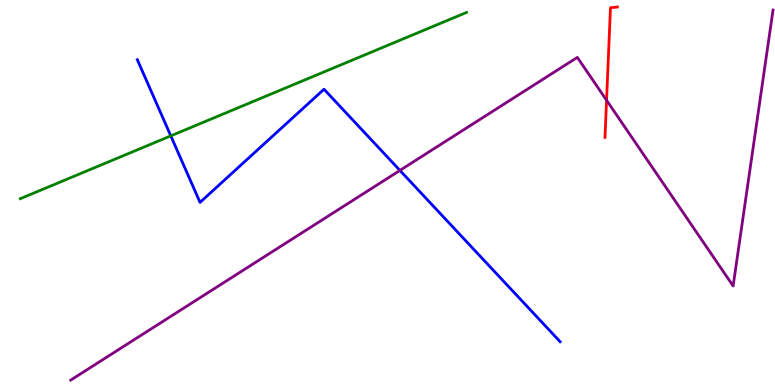[{'lines': ['blue', 'red'], 'intersections': []}, {'lines': ['green', 'red'], 'intersections': []}, {'lines': ['purple', 'red'], 'intersections': [{'x': 7.83, 'y': 7.4}]}, {'lines': ['blue', 'green'], 'intersections': [{'x': 2.2, 'y': 6.47}]}, {'lines': ['blue', 'purple'], 'intersections': [{'x': 5.16, 'y': 5.57}]}, {'lines': ['green', 'purple'], 'intersections': []}]